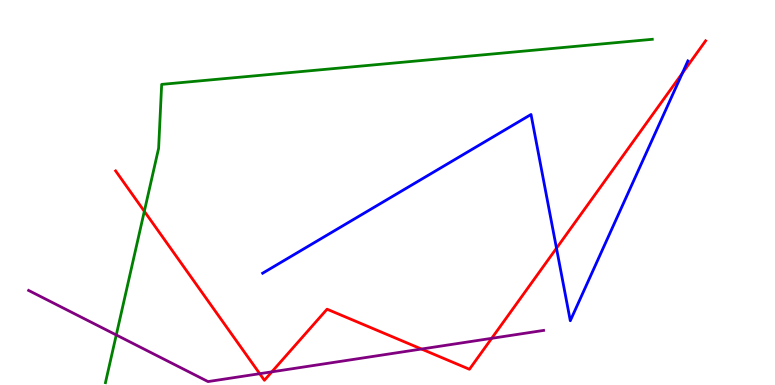[{'lines': ['blue', 'red'], 'intersections': [{'x': 7.18, 'y': 3.55}, {'x': 8.8, 'y': 8.1}]}, {'lines': ['green', 'red'], 'intersections': [{'x': 1.86, 'y': 4.51}]}, {'lines': ['purple', 'red'], 'intersections': [{'x': 3.35, 'y': 0.294}, {'x': 3.51, 'y': 0.342}, {'x': 5.44, 'y': 0.934}, {'x': 6.34, 'y': 1.21}]}, {'lines': ['blue', 'green'], 'intersections': []}, {'lines': ['blue', 'purple'], 'intersections': []}, {'lines': ['green', 'purple'], 'intersections': [{'x': 1.5, 'y': 1.3}]}]